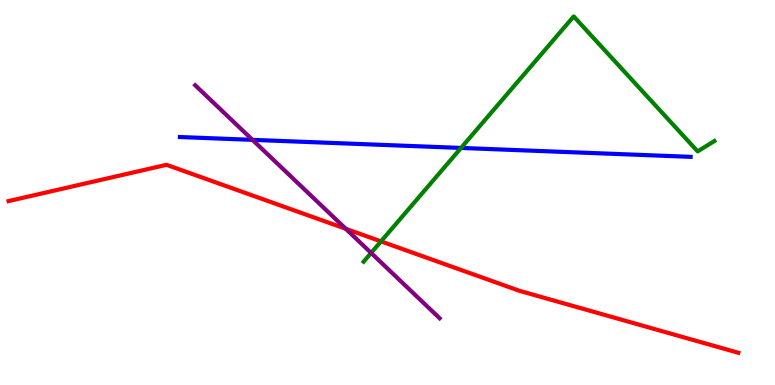[{'lines': ['blue', 'red'], 'intersections': []}, {'lines': ['green', 'red'], 'intersections': [{'x': 4.92, 'y': 3.73}]}, {'lines': ['purple', 'red'], 'intersections': [{'x': 4.46, 'y': 4.06}]}, {'lines': ['blue', 'green'], 'intersections': [{'x': 5.95, 'y': 6.16}]}, {'lines': ['blue', 'purple'], 'intersections': [{'x': 3.26, 'y': 6.37}]}, {'lines': ['green', 'purple'], 'intersections': [{'x': 4.79, 'y': 3.43}]}]